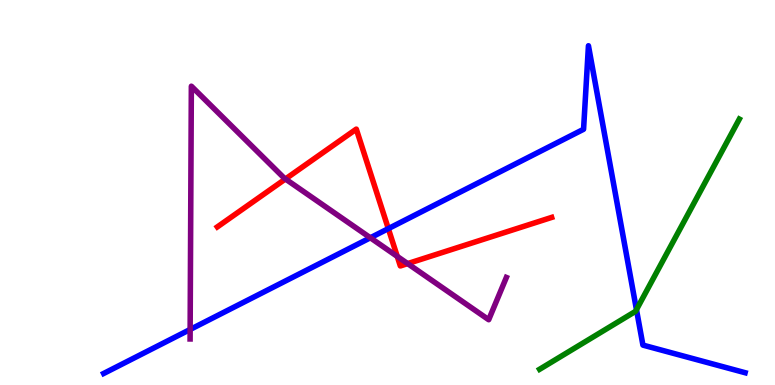[{'lines': ['blue', 'red'], 'intersections': [{'x': 5.01, 'y': 4.06}]}, {'lines': ['green', 'red'], 'intersections': []}, {'lines': ['purple', 'red'], 'intersections': [{'x': 3.68, 'y': 5.35}, {'x': 5.13, 'y': 3.34}, {'x': 5.26, 'y': 3.15}]}, {'lines': ['blue', 'green'], 'intersections': [{'x': 8.21, 'y': 1.96}]}, {'lines': ['blue', 'purple'], 'intersections': [{'x': 2.45, 'y': 1.44}, {'x': 4.78, 'y': 3.82}]}, {'lines': ['green', 'purple'], 'intersections': []}]